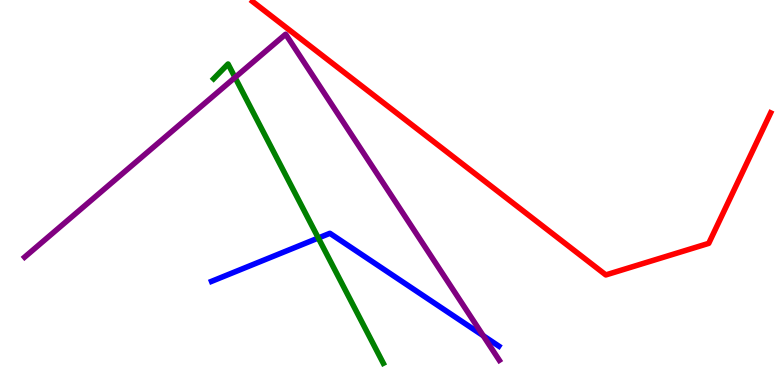[{'lines': ['blue', 'red'], 'intersections': []}, {'lines': ['green', 'red'], 'intersections': []}, {'lines': ['purple', 'red'], 'intersections': []}, {'lines': ['blue', 'green'], 'intersections': [{'x': 4.11, 'y': 3.82}]}, {'lines': ['blue', 'purple'], 'intersections': [{'x': 6.23, 'y': 1.28}]}, {'lines': ['green', 'purple'], 'intersections': [{'x': 3.03, 'y': 7.99}]}]